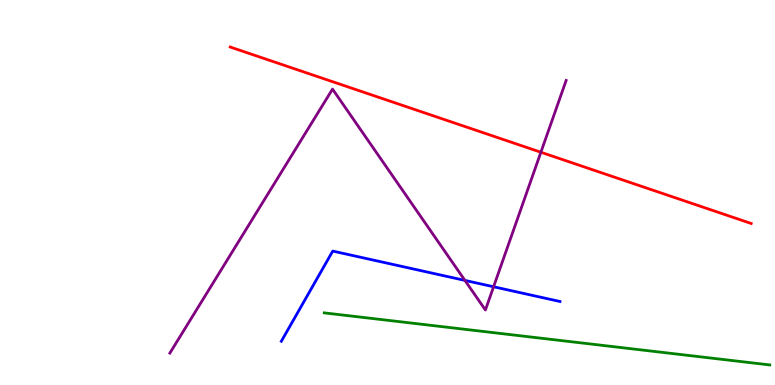[{'lines': ['blue', 'red'], 'intersections': []}, {'lines': ['green', 'red'], 'intersections': []}, {'lines': ['purple', 'red'], 'intersections': [{'x': 6.98, 'y': 6.05}]}, {'lines': ['blue', 'green'], 'intersections': []}, {'lines': ['blue', 'purple'], 'intersections': [{'x': 6.0, 'y': 2.72}, {'x': 6.37, 'y': 2.55}]}, {'lines': ['green', 'purple'], 'intersections': []}]